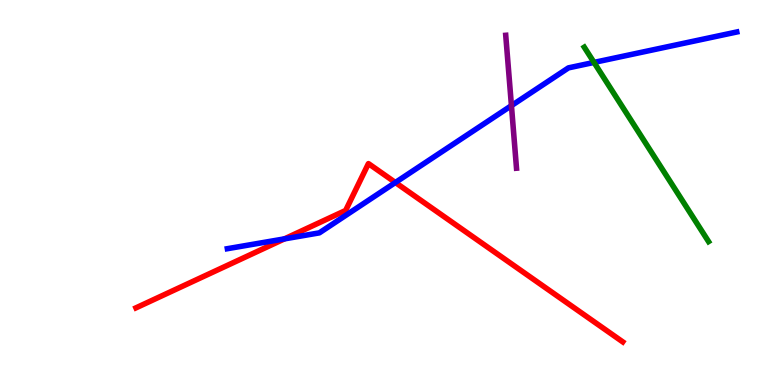[{'lines': ['blue', 'red'], 'intersections': [{'x': 3.67, 'y': 3.8}, {'x': 5.1, 'y': 5.26}]}, {'lines': ['green', 'red'], 'intersections': []}, {'lines': ['purple', 'red'], 'intersections': []}, {'lines': ['blue', 'green'], 'intersections': [{'x': 7.66, 'y': 8.38}]}, {'lines': ['blue', 'purple'], 'intersections': [{'x': 6.6, 'y': 7.26}]}, {'lines': ['green', 'purple'], 'intersections': []}]